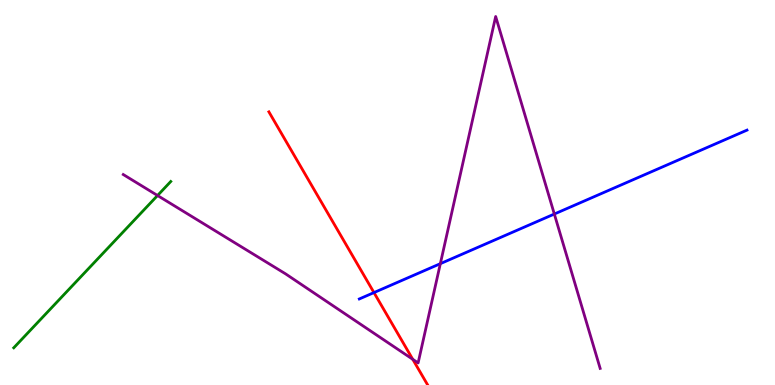[{'lines': ['blue', 'red'], 'intersections': [{'x': 4.83, 'y': 2.4}]}, {'lines': ['green', 'red'], 'intersections': []}, {'lines': ['purple', 'red'], 'intersections': [{'x': 5.33, 'y': 0.667}]}, {'lines': ['blue', 'green'], 'intersections': []}, {'lines': ['blue', 'purple'], 'intersections': [{'x': 5.68, 'y': 3.15}, {'x': 7.15, 'y': 4.44}]}, {'lines': ['green', 'purple'], 'intersections': [{'x': 2.03, 'y': 4.92}]}]